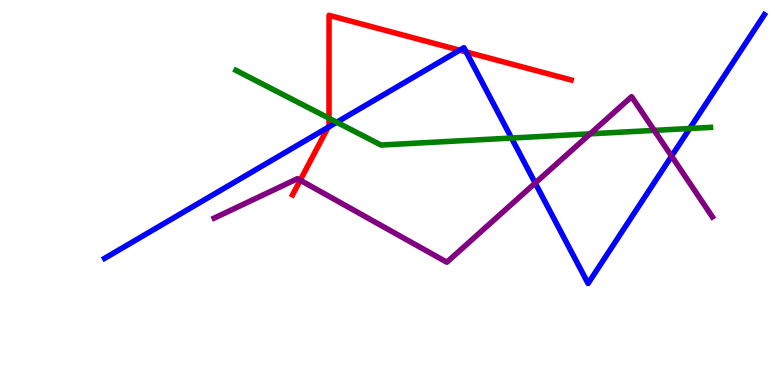[{'lines': ['blue', 'red'], 'intersections': [{'x': 4.23, 'y': 6.69}, {'x': 5.93, 'y': 8.7}, {'x': 6.02, 'y': 8.65}]}, {'lines': ['green', 'red'], 'intersections': [{'x': 4.25, 'y': 6.93}]}, {'lines': ['purple', 'red'], 'intersections': [{'x': 3.87, 'y': 5.32}]}, {'lines': ['blue', 'green'], 'intersections': [{'x': 4.35, 'y': 6.82}, {'x': 6.6, 'y': 6.41}, {'x': 8.9, 'y': 6.66}]}, {'lines': ['blue', 'purple'], 'intersections': [{'x': 6.91, 'y': 5.25}, {'x': 8.67, 'y': 5.94}]}, {'lines': ['green', 'purple'], 'intersections': [{'x': 7.61, 'y': 6.52}, {'x': 8.44, 'y': 6.61}]}]